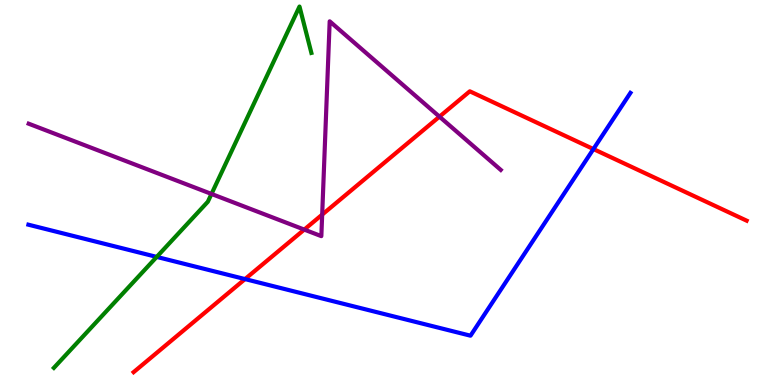[{'lines': ['blue', 'red'], 'intersections': [{'x': 3.16, 'y': 2.75}, {'x': 7.66, 'y': 6.13}]}, {'lines': ['green', 'red'], 'intersections': []}, {'lines': ['purple', 'red'], 'intersections': [{'x': 3.93, 'y': 4.04}, {'x': 4.16, 'y': 4.43}, {'x': 5.67, 'y': 6.97}]}, {'lines': ['blue', 'green'], 'intersections': [{'x': 2.02, 'y': 3.33}]}, {'lines': ['blue', 'purple'], 'intersections': []}, {'lines': ['green', 'purple'], 'intersections': [{'x': 2.73, 'y': 4.96}]}]